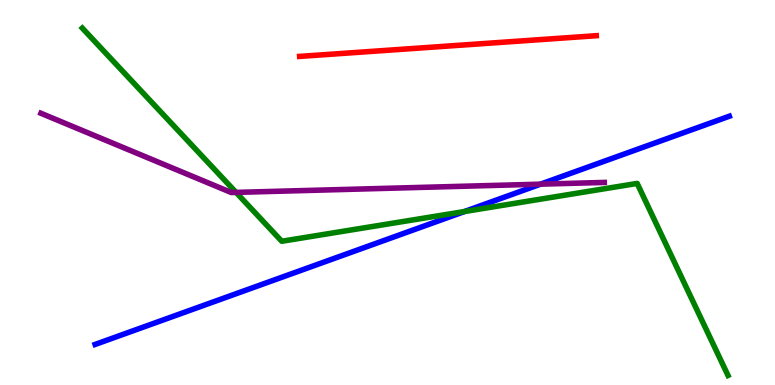[{'lines': ['blue', 'red'], 'intersections': []}, {'lines': ['green', 'red'], 'intersections': []}, {'lines': ['purple', 'red'], 'intersections': []}, {'lines': ['blue', 'green'], 'intersections': [{'x': 5.99, 'y': 4.51}]}, {'lines': ['blue', 'purple'], 'intersections': [{'x': 6.97, 'y': 5.22}]}, {'lines': ['green', 'purple'], 'intersections': [{'x': 3.05, 'y': 5.0}]}]